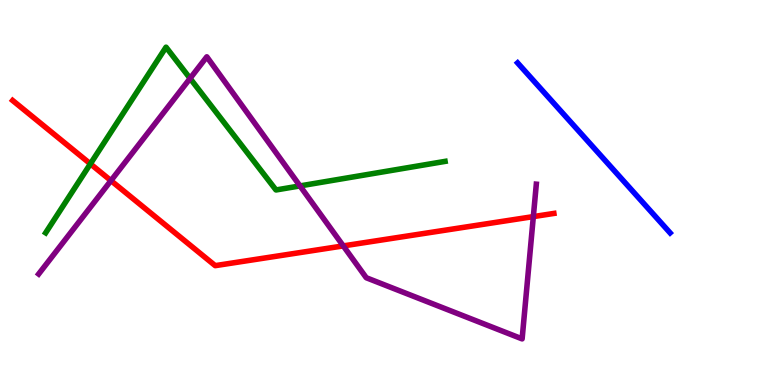[{'lines': ['blue', 'red'], 'intersections': []}, {'lines': ['green', 'red'], 'intersections': [{'x': 1.17, 'y': 5.74}]}, {'lines': ['purple', 'red'], 'intersections': [{'x': 1.43, 'y': 5.31}, {'x': 4.43, 'y': 3.61}, {'x': 6.88, 'y': 4.37}]}, {'lines': ['blue', 'green'], 'intersections': []}, {'lines': ['blue', 'purple'], 'intersections': []}, {'lines': ['green', 'purple'], 'intersections': [{'x': 2.45, 'y': 7.96}, {'x': 3.87, 'y': 5.17}]}]